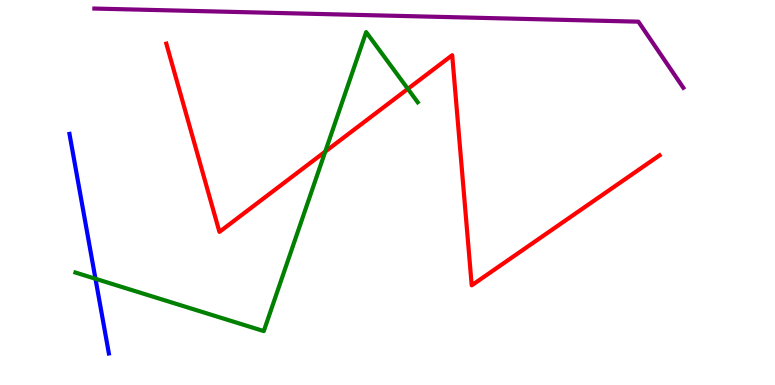[{'lines': ['blue', 'red'], 'intersections': []}, {'lines': ['green', 'red'], 'intersections': [{'x': 4.2, 'y': 6.06}, {'x': 5.26, 'y': 7.69}]}, {'lines': ['purple', 'red'], 'intersections': []}, {'lines': ['blue', 'green'], 'intersections': [{'x': 1.23, 'y': 2.76}]}, {'lines': ['blue', 'purple'], 'intersections': []}, {'lines': ['green', 'purple'], 'intersections': []}]